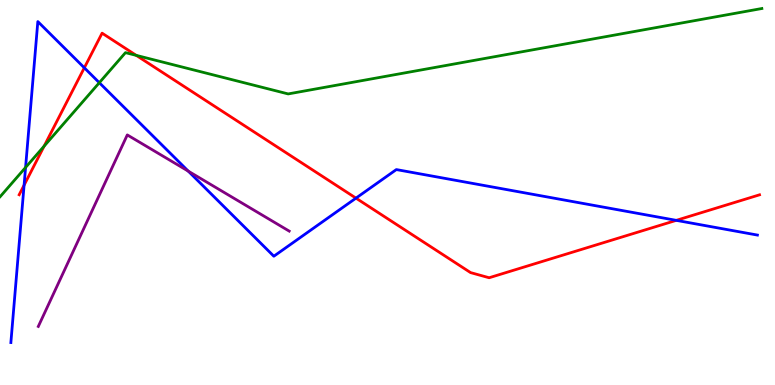[{'lines': ['blue', 'red'], 'intersections': [{'x': 0.311, 'y': 5.19}, {'x': 1.09, 'y': 8.24}, {'x': 4.59, 'y': 4.85}, {'x': 8.73, 'y': 4.28}]}, {'lines': ['green', 'red'], 'intersections': [{'x': 0.569, 'y': 6.2}, {'x': 1.76, 'y': 8.56}]}, {'lines': ['purple', 'red'], 'intersections': []}, {'lines': ['blue', 'green'], 'intersections': [{'x': 0.33, 'y': 5.65}, {'x': 1.28, 'y': 7.85}]}, {'lines': ['blue', 'purple'], 'intersections': [{'x': 2.43, 'y': 5.55}]}, {'lines': ['green', 'purple'], 'intersections': []}]